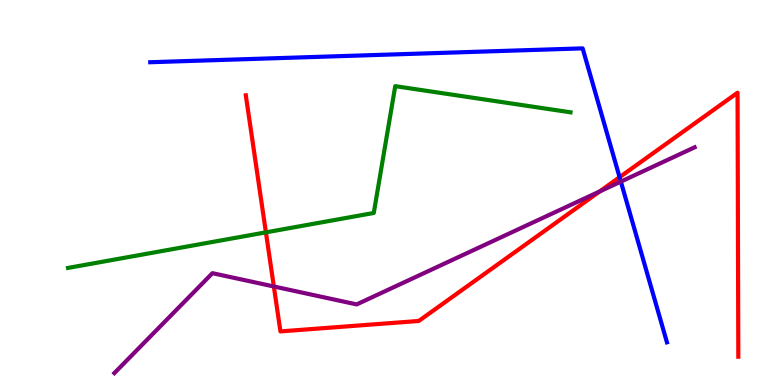[{'lines': ['blue', 'red'], 'intersections': [{'x': 7.99, 'y': 5.4}]}, {'lines': ['green', 'red'], 'intersections': [{'x': 3.43, 'y': 3.96}]}, {'lines': ['purple', 'red'], 'intersections': [{'x': 3.53, 'y': 2.56}, {'x': 7.74, 'y': 5.03}]}, {'lines': ['blue', 'green'], 'intersections': []}, {'lines': ['blue', 'purple'], 'intersections': [{'x': 8.01, 'y': 5.28}]}, {'lines': ['green', 'purple'], 'intersections': []}]